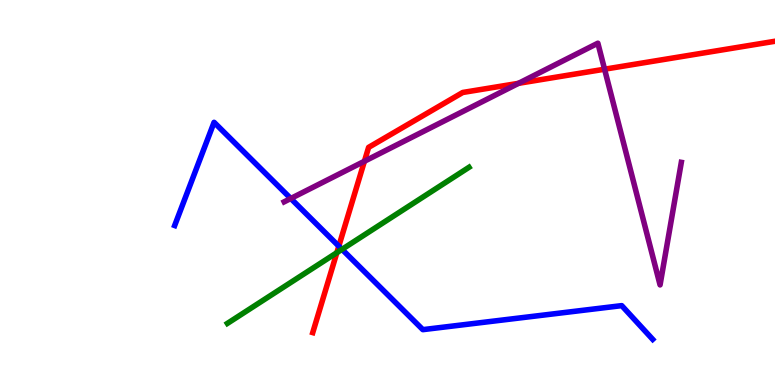[{'lines': ['blue', 'red'], 'intersections': [{'x': 4.37, 'y': 3.61}]}, {'lines': ['green', 'red'], 'intersections': [{'x': 4.35, 'y': 3.44}]}, {'lines': ['purple', 'red'], 'intersections': [{'x': 4.7, 'y': 5.81}, {'x': 6.69, 'y': 7.84}, {'x': 7.8, 'y': 8.2}]}, {'lines': ['blue', 'green'], 'intersections': [{'x': 4.41, 'y': 3.52}]}, {'lines': ['blue', 'purple'], 'intersections': [{'x': 3.75, 'y': 4.84}]}, {'lines': ['green', 'purple'], 'intersections': []}]